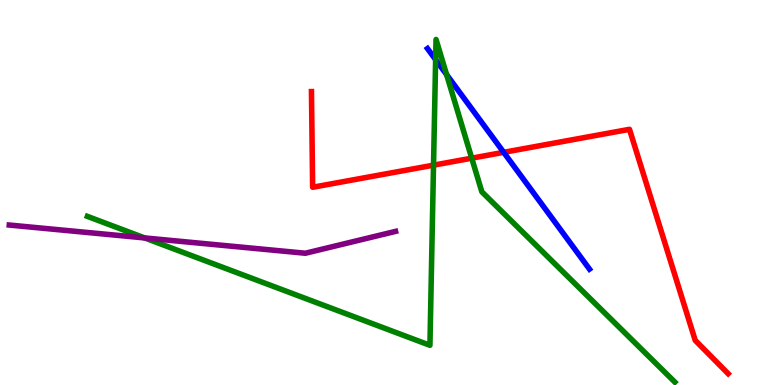[{'lines': ['blue', 'red'], 'intersections': [{'x': 6.5, 'y': 6.04}]}, {'lines': ['green', 'red'], 'intersections': [{'x': 5.59, 'y': 5.71}, {'x': 6.09, 'y': 5.89}]}, {'lines': ['purple', 'red'], 'intersections': []}, {'lines': ['blue', 'green'], 'intersections': [{'x': 5.62, 'y': 8.45}, {'x': 5.76, 'y': 8.06}]}, {'lines': ['blue', 'purple'], 'intersections': []}, {'lines': ['green', 'purple'], 'intersections': [{'x': 1.87, 'y': 3.82}]}]